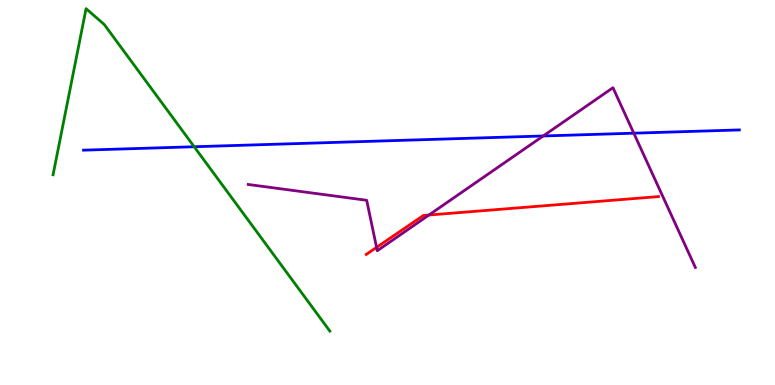[{'lines': ['blue', 'red'], 'intersections': []}, {'lines': ['green', 'red'], 'intersections': []}, {'lines': ['purple', 'red'], 'intersections': [{'x': 4.86, 'y': 3.57}, {'x': 5.53, 'y': 4.41}]}, {'lines': ['blue', 'green'], 'intersections': [{'x': 2.51, 'y': 6.19}]}, {'lines': ['blue', 'purple'], 'intersections': [{'x': 7.01, 'y': 6.47}, {'x': 8.18, 'y': 6.54}]}, {'lines': ['green', 'purple'], 'intersections': []}]